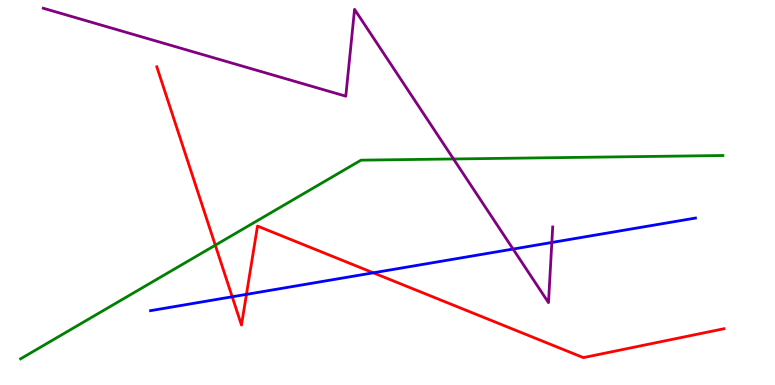[{'lines': ['blue', 'red'], 'intersections': [{'x': 3.0, 'y': 2.29}, {'x': 3.18, 'y': 2.35}, {'x': 4.82, 'y': 2.91}]}, {'lines': ['green', 'red'], 'intersections': [{'x': 2.78, 'y': 3.63}]}, {'lines': ['purple', 'red'], 'intersections': []}, {'lines': ['blue', 'green'], 'intersections': []}, {'lines': ['blue', 'purple'], 'intersections': [{'x': 6.62, 'y': 3.53}, {'x': 7.12, 'y': 3.7}]}, {'lines': ['green', 'purple'], 'intersections': [{'x': 5.85, 'y': 5.87}]}]